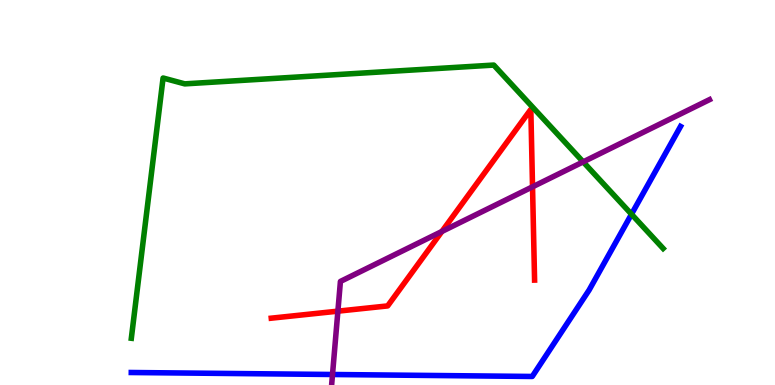[{'lines': ['blue', 'red'], 'intersections': []}, {'lines': ['green', 'red'], 'intersections': []}, {'lines': ['purple', 'red'], 'intersections': [{'x': 4.36, 'y': 1.92}, {'x': 5.7, 'y': 3.99}, {'x': 6.87, 'y': 5.15}]}, {'lines': ['blue', 'green'], 'intersections': [{'x': 8.15, 'y': 4.44}]}, {'lines': ['blue', 'purple'], 'intersections': [{'x': 4.29, 'y': 0.273}]}, {'lines': ['green', 'purple'], 'intersections': [{'x': 7.52, 'y': 5.8}]}]